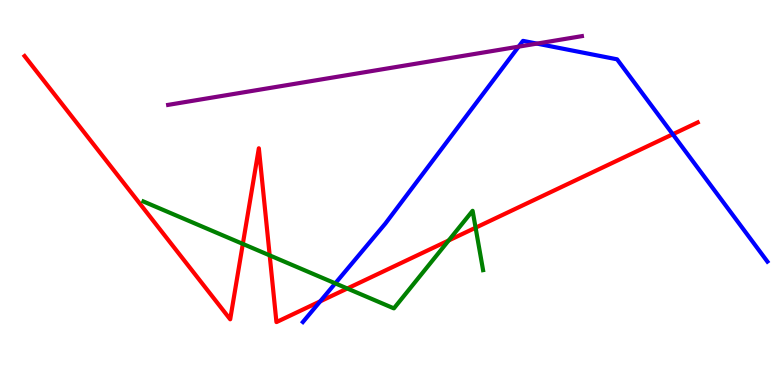[{'lines': ['blue', 'red'], 'intersections': [{'x': 4.13, 'y': 2.17}, {'x': 8.68, 'y': 6.51}]}, {'lines': ['green', 'red'], 'intersections': [{'x': 3.13, 'y': 3.66}, {'x': 3.48, 'y': 3.37}, {'x': 4.48, 'y': 2.51}, {'x': 5.79, 'y': 3.75}, {'x': 6.14, 'y': 4.09}]}, {'lines': ['purple', 'red'], 'intersections': []}, {'lines': ['blue', 'green'], 'intersections': [{'x': 4.33, 'y': 2.64}]}, {'lines': ['blue', 'purple'], 'intersections': [{'x': 6.69, 'y': 8.79}, {'x': 6.93, 'y': 8.87}]}, {'lines': ['green', 'purple'], 'intersections': []}]